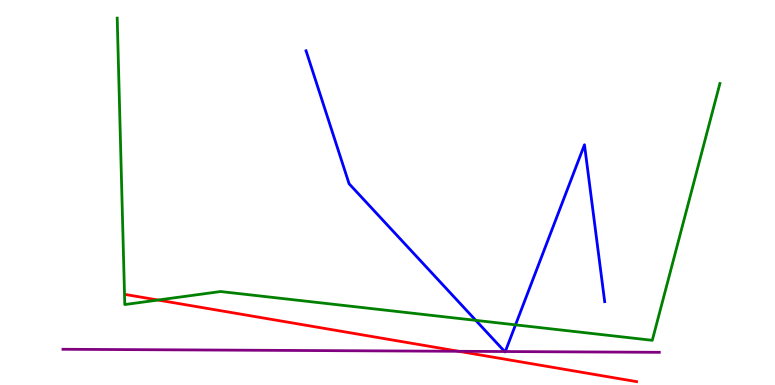[{'lines': ['blue', 'red'], 'intersections': []}, {'lines': ['green', 'red'], 'intersections': [{'x': 2.04, 'y': 2.21}]}, {'lines': ['purple', 'red'], 'intersections': [{'x': 5.92, 'y': 0.875}]}, {'lines': ['blue', 'green'], 'intersections': [{'x': 6.14, 'y': 1.68}, {'x': 6.65, 'y': 1.56}]}, {'lines': ['blue', 'purple'], 'intersections': [{'x': 6.51, 'y': 0.869}, {'x': 6.52, 'y': 0.869}]}, {'lines': ['green', 'purple'], 'intersections': []}]